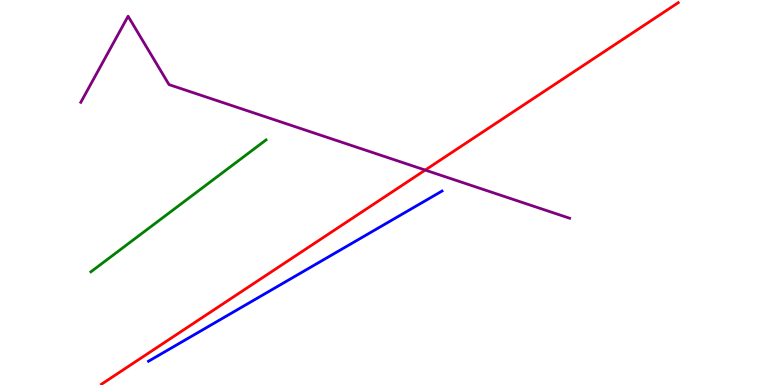[{'lines': ['blue', 'red'], 'intersections': []}, {'lines': ['green', 'red'], 'intersections': []}, {'lines': ['purple', 'red'], 'intersections': [{'x': 5.49, 'y': 5.58}]}, {'lines': ['blue', 'green'], 'intersections': []}, {'lines': ['blue', 'purple'], 'intersections': []}, {'lines': ['green', 'purple'], 'intersections': []}]